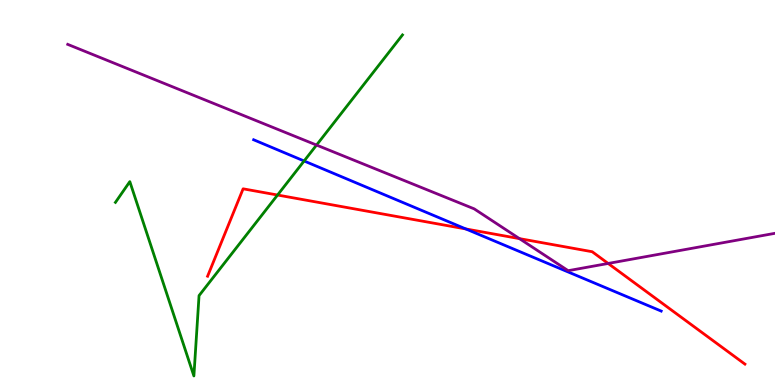[{'lines': ['blue', 'red'], 'intersections': [{'x': 6.01, 'y': 4.05}]}, {'lines': ['green', 'red'], 'intersections': [{'x': 3.58, 'y': 4.93}]}, {'lines': ['purple', 'red'], 'intersections': [{'x': 6.7, 'y': 3.8}, {'x': 7.85, 'y': 3.16}]}, {'lines': ['blue', 'green'], 'intersections': [{'x': 3.92, 'y': 5.82}]}, {'lines': ['blue', 'purple'], 'intersections': []}, {'lines': ['green', 'purple'], 'intersections': [{'x': 4.08, 'y': 6.23}]}]